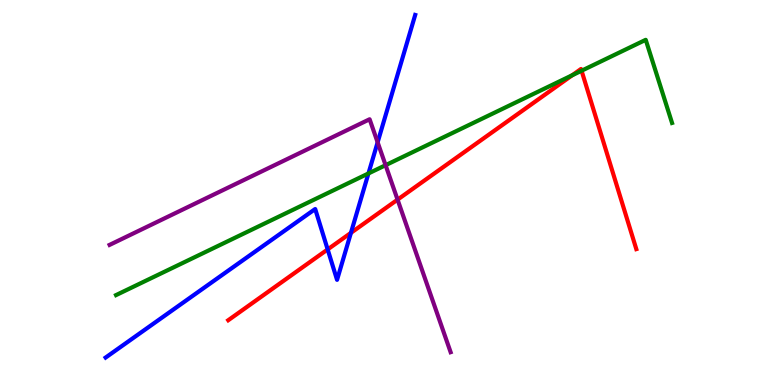[{'lines': ['blue', 'red'], 'intersections': [{'x': 4.23, 'y': 3.52}, {'x': 4.53, 'y': 3.95}]}, {'lines': ['green', 'red'], 'intersections': [{'x': 7.38, 'y': 8.05}, {'x': 7.5, 'y': 8.16}]}, {'lines': ['purple', 'red'], 'intersections': [{'x': 5.13, 'y': 4.81}]}, {'lines': ['blue', 'green'], 'intersections': [{'x': 4.75, 'y': 5.49}]}, {'lines': ['blue', 'purple'], 'intersections': [{'x': 4.87, 'y': 6.3}]}, {'lines': ['green', 'purple'], 'intersections': [{'x': 4.98, 'y': 5.71}]}]